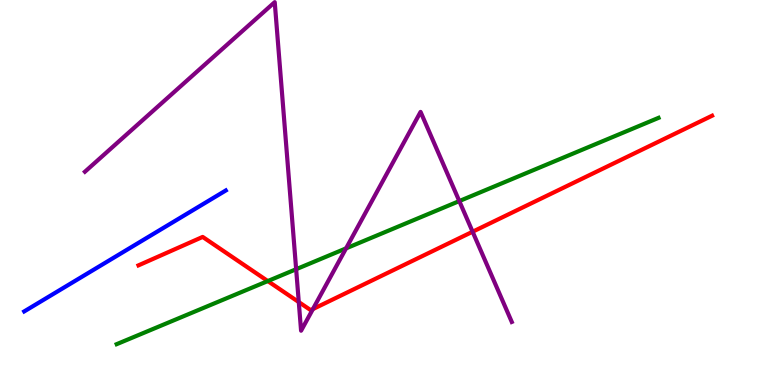[{'lines': ['blue', 'red'], 'intersections': []}, {'lines': ['green', 'red'], 'intersections': [{'x': 3.46, 'y': 2.7}]}, {'lines': ['purple', 'red'], 'intersections': [{'x': 3.86, 'y': 2.15}, {'x': 4.04, 'y': 1.97}, {'x': 6.1, 'y': 3.98}]}, {'lines': ['blue', 'green'], 'intersections': []}, {'lines': ['blue', 'purple'], 'intersections': []}, {'lines': ['green', 'purple'], 'intersections': [{'x': 3.82, 'y': 3.01}, {'x': 4.47, 'y': 3.55}, {'x': 5.93, 'y': 4.78}]}]